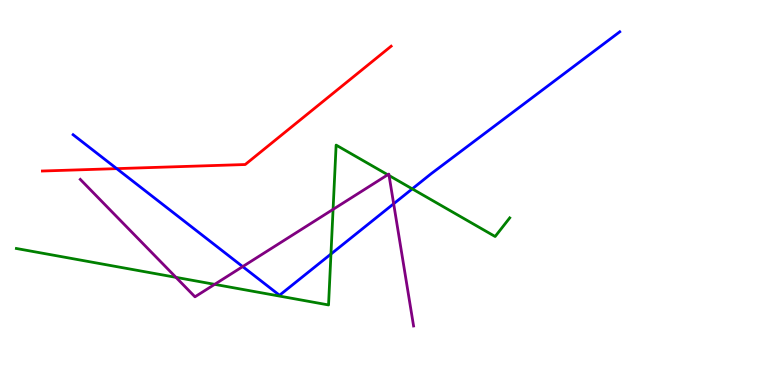[{'lines': ['blue', 'red'], 'intersections': [{'x': 1.51, 'y': 5.62}]}, {'lines': ['green', 'red'], 'intersections': []}, {'lines': ['purple', 'red'], 'intersections': []}, {'lines': ['blue', 'green'], 'intersections': [{'x': 4.27, 'y': 3.4}, {'x': 5.32, 'y': 5.09}]}, {'lines': ['blue', 'purple'], 'intersections': [{'x': 3.13, 'y': 3.08}, {'x': 5.08, 'y': 4.71}]}, {'lines': ['green', 'purple'], 'intersections': [{'x': 2.27, 'y': 2.8}, {'x': 2.77, 'y': 2.61}, {'x': 4.3, 'y': 4.56}, {'x': 5.0, 'y': 5.46}, {'x': 5.02, 'y': 5.44}]}]